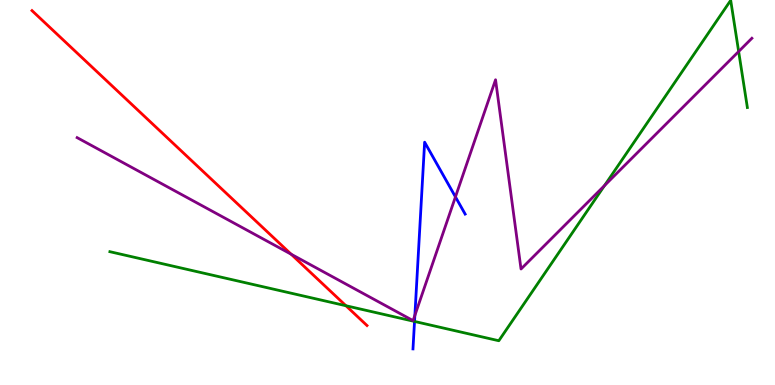[{'lines': ['blue', 'red'], 'intersections': []}, {'lines': ['green', 'red'], 'intersections': [{'x': 4.46, 'y': 2.06}]}, {'lines': ['purple', 'red'], 'intersections': [{'x': 3.76, 'y': 3.4}]}, {'lines': ['blue', 'green'], 'intersections': [{'x': 5.35, 'y': 1.65}]}, {'lines': ['blue', 'purple'], 'intersections': [{'x': 5.35, 'y': 1.81}, {'x': 5.88, 'y': 4.89}]}, {'lines': ['green', 'purple'], 'intersections': [{'x': 7.8, 'y': 5.18}, {'x': 9.53, 'y': 8.66}]}]